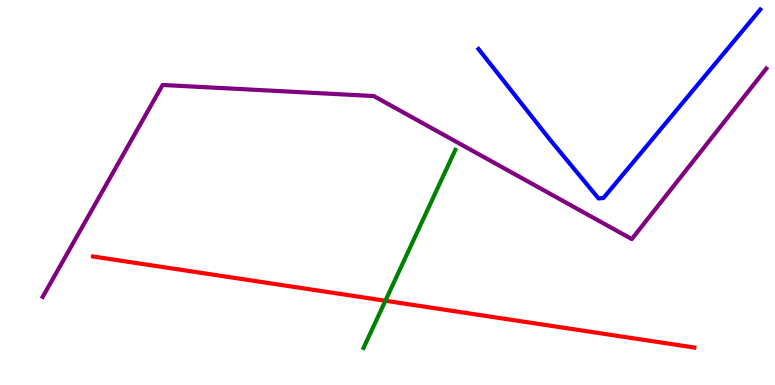[{'lines': ['blue', 'red'], 'intersections': []}, {'lines': ['green', 'red'], 'intersections': [{'x': 4.97, 'y': 2.19}]}, {'lines': ['purple', 'red'], 'intersections': []}, {'lines': ['blue', 'green'], 'intersections': []}, {'lines': ['blue', 'purple'], 'intersections': []}, {'lines': ['green', 'purple'], 'intersections': []}]